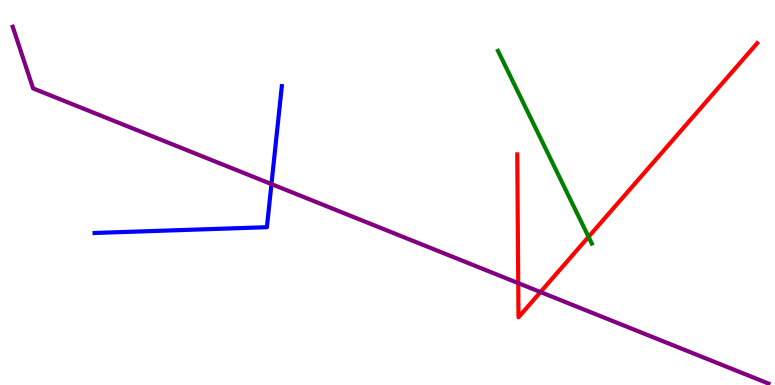[{'lines': ['blue', 'red'], 'intersections': []}, {'lines': ['green', 'red'], 'intersections': [{'x': 7.59, 'y': 3.85}]}, {'lines': ['purple', 'red'], 'intersections': [{'x': 6.69, 'y': 2.65}, {'x': 6.97, 'y': 2.41}]}, {'lines': ['blue', 'green'], 'intersections': []}, {'lines': ['blue', 'purple'], 'intersections': [{'x': 3.5, 'y': 5.22}]}, {'lines': ['green', 'purple'], 'intersections': []}]